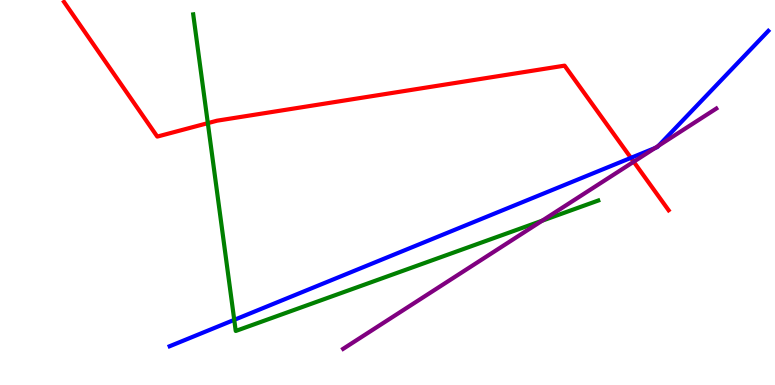[{'lines': ['blue', 'red'], 'intersections': [{'x': 8.14, 'y': 5.9}]}, {'lines': ['green', 'red'], 'intersections': [{'x': 2.68, 'y': 6.8}]}, {'lines': ['purple', 'red'], 'intersections': [{'x': 8.18, 'y': 5.8}]}, {'lines': ['blue', 'green'], 'intersections': [{'x': 3.02, 'y': 1.69}]}, {'lines': ['blue', 'purple'], 'intersections': [{'x': 8.45, 'y': 6.16}, {'x': 8.5, 'y': 6.21}]}, {'lines': ['green', 'purple'], 'intersections': [{'x': 6.99, 'y': 4.27}]}]